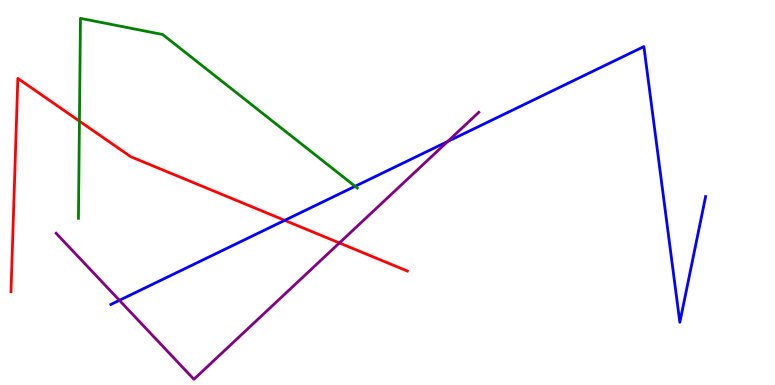[{'lines': ['blue', 'red'], 'intersections': [{'x': 3.67, 'y': 4.28}]}, {'lines': ['green', 'red'], 'intersections': [{'x': 1.02, 'y': 6.85}]}, {'lines': ['purple', 'red'], 'intersections': [{'x': 4.38, 'y': 3.69}]}, {'lines': ['blue', 'green'], 'intersections': [{'x': 4.58, 'y': 5.16}]}, {'lines': ['blue', 'purple'], 'intersections': [{'x': 1.54, 'y': 2.2}, {'x': 5.78, 'y': 6.32}]}, {'lines': ['green', 'purple'], 'intersections': []}]